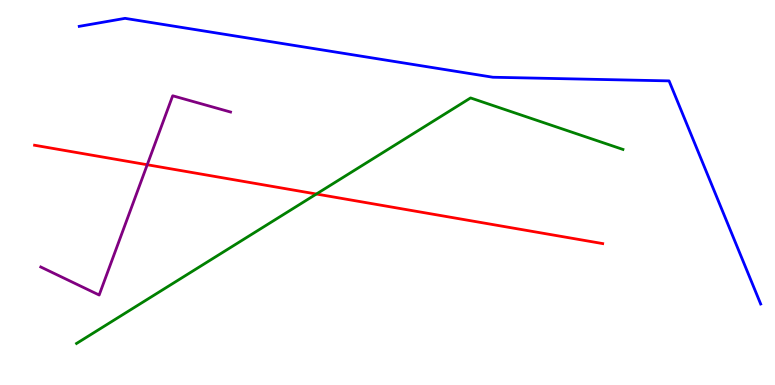[{'lines': ['blue', 'red'], 'intersections': []}, {'lines': ['green', 'red'], 'intersections': [{'x': 4.08, 'y': 4.96}]}, {'lines': ['purple', 'red'], 'intersections': [{'x': 1.9, 'y': 5.72}]}, {'lines': ['blue', 'green'], 'intersections': []}, {'lines': ['blue', 'purple'], 'intersections': []}, {'lines': ['green', 'purple'], 'intersections': []}]